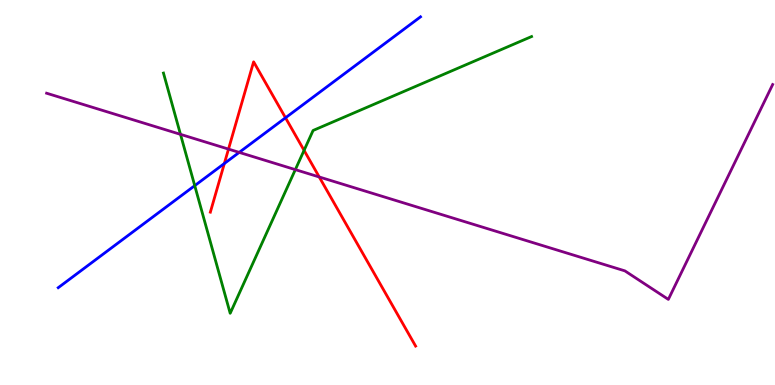[{'lines': ['blue', 'red'], 'intersections': [{'x': 2.89, 'y': 5.75}, {'x': 3.68, 'y': 6.94}]}, {'lines': ['green', 'red'], 'intersections': [{'x': 3.92, 'y': 6.09}]}, {'lines': ['purple', 'red'], 'intersections': [{'x': 2.95, 'y': 6.13}, {'x': 4.12, 'y': 5.4}]}, {'lines': ['blue', 'green'], 'intersections': [{'x': 2.51, 'y': 5.18}]}, {'lines': ['blue', 'purple'], 'intersections': [{'x': 3.09, 'y': 6.04}]}, {'lines': ['green', 'purple'], 'intersections': [{'x': 2.33, 'y': 6.51}, {'x': 3.81, 'y': 5.59}]}]